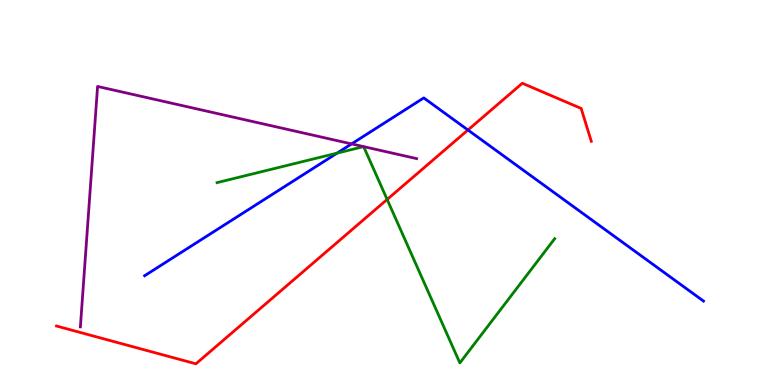[{'lines': ['blue', 'red'], 'intersections': [{'x': 6.04, 'y': 6.62}]}, {'lines': ['green', 'red'], 'intersections': [{'x': 5.0, 'y': 4.82}]}, {'lines': ['purple', 'red'], 'intersections': []}, {'lines': ['blue', 'green'], 'intersections': [{'x': 4.35, 'y': 6.02}]}, {'lines': ['blue', 'purple'], 'intersections': [{'x': 4.54, 'y': 6.26}]}, {'lines': ['green', 'purple'], 'intersections': [{'x': 4.69, 'y': 6.19}, {'x': 4.69, 'y': 6.19}]}]